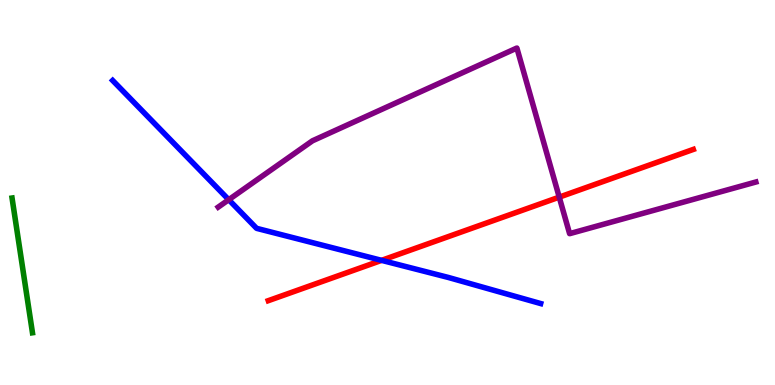[{'lines': ['blue', 'red'], 'intersections': [{'x': 4.92, 'y': 3.24}]}, {'lines': ['green', 'red'], 'intersections': []}, {'lines': ['purple', 'red'], 'intersections': [{'x': 7.22, 'y': 4.88}]}, {'lines': ['blue', 'green'], 'intersections': []}, {'lines': ['blue', 'purple'], 'intersections': [{'x': 2.95, 'y': 4.81}]}, {'lines': ['green', 'purple'], 'intersections': []}]